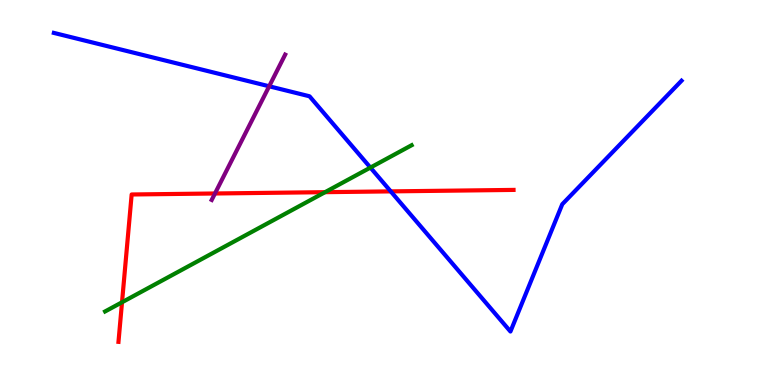[{'lines': ['blue', 'red'], 'intersections': [{'x': 5.04, 'y': 5.03}]}, {'lines': ['green', 'red'], 'intersections': [{'x': 1.57, 'y': 2.15}, {'x': 4.19, 'y': 5.01}]}, {'lines': ['purple', 'red'], 'intersections': [{'x': 2.77, 'y': 4.97}]}, {'lines': ['blue', 'green'], 'intersections': [{'x': 4.78, 'y': 5.65}]}, {'lines': ['blue', 'purple'], 'intersections': [{'x': 3.47, 'y': 7.76}]}, {'lines': ['green', 'purple'], 'intersections': []}]